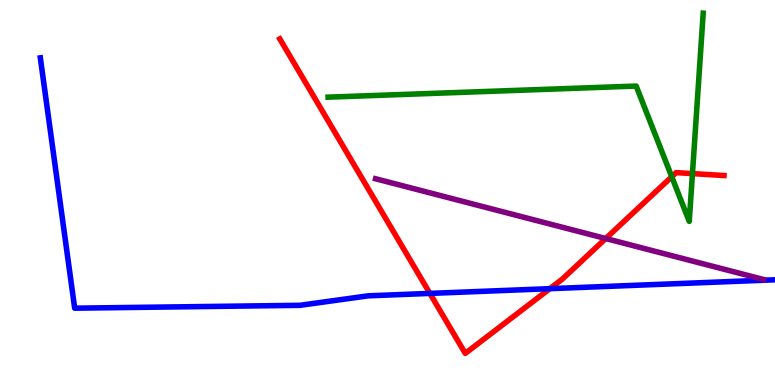[{'lines': ['blue', 'red'], 'intersections': [{'x': 5.55, 'y': 2.38}, {'x': 7.09, 'y': 2.5}]}, {'lines': ['green', 'red'], 'intersections': [{'x': 8.67, 'y': 5.41}, {'x': 8.93, 'y': 5.49}]}, {'lines': ['purple', 'red'], 'intersections': [{'x': 7.82, 'y': 3.8}]}, {'lines': ['blue', 'green'], 'intersections': []}, {'lines': ['blue', 'purple'], 'intersections': []}, {'lines': ['green', 'purple'], 'intersections': []}]